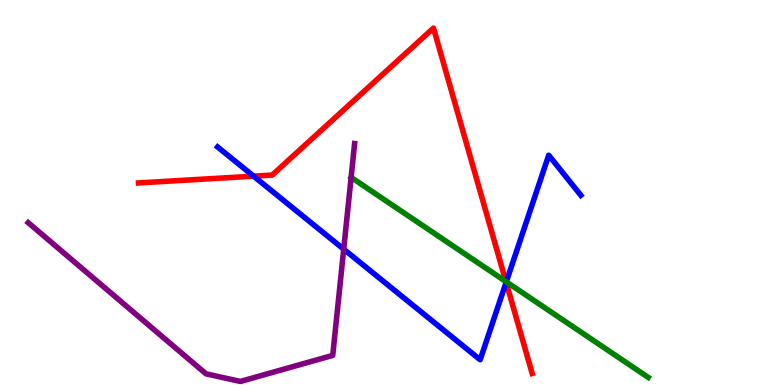[{'lines': ['blue', 'red'], 'intersections': [{'x': 3.27, 'y': 5.42}, {'x': 6.53, 'y': 2.67}]}, {'lines': ['green', 'red'], 'intersections': [{'x': 6.53, 'y': 2.69}]}, {'lines': ['purple', 'red'], 'intersections': []}, {'lines': ['blue', 'green'], 'intersections': [{'x': 6.53, 'y': 2.68}]}, {'lines': ['blue', 'purple'], 'intersections': [{'x': 4.43, 'y': 3.53}]}, {'lines': ['green', 'purple'], 'intersections': []}]